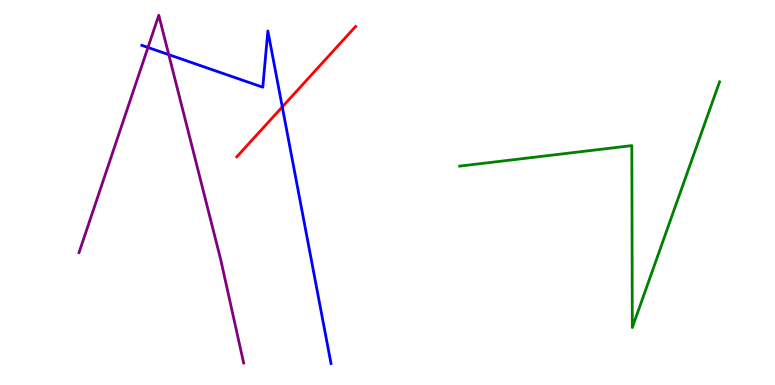[{'lines': ['blue', 'red'], 'intersections': [{'x': 3.64, 'y': 7.22}]}, {'lines': ['green', 'red'], 'intersections': []}, {'lines': ['purple', 'red'], 'intersections': []}, {'lines': ['blue', 'green'], 'intersections': []}, {'lines': ['blue', 'purple'], 'intersections': [{'x': 1.91, 'y': 8.77}, {'x': 2.18, 'y': 8.58}]}, {'lines': ['green', 'purple'], 'intersections': []}]